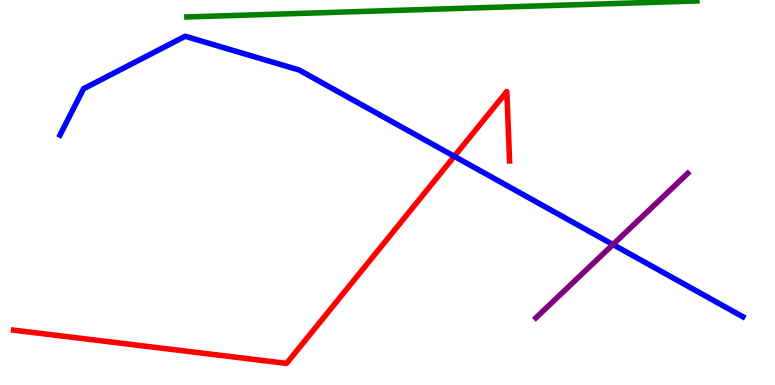[{'lines': ['blue', 'red'], 'intersections': [{'x': 5.86, 'y': 5.94}]}, {'lines': ['green', 'red'], 'intersections': []}, {'lines': ['purple', 'red'], 'intersections': []}, {'lines': ['blue', 'green'], 'intersections': []}, {'lines': ['blue', 'purple'], 'intersections': [{'x': 7.91, 'y': 3.65}]}, {'lines': ['green', 'purple'], 'intersections': []}]